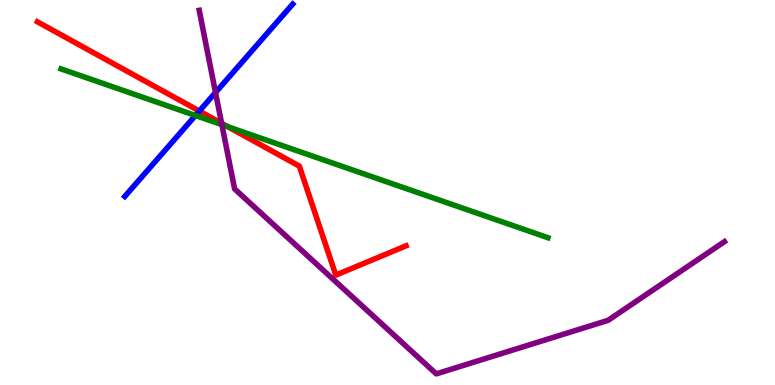[{'lines': ['blue', 'red'], 'intersections': [{'x': 2.57, 'y': 7.12}]}, {'lines': ['green', 'red'], 'intersections': [{'x': 2.94, 'y': 6.71}]}, {'lines': ['purple', 'red'], 'intersections': [{'x': 2.86, 'y': 6.8}]}, {'lines': ['blue', 'green'], 'intersections': [{'x': 2.52, 'y': 7.0}]}, {'lines': ['blue', 'purple'], 'intersections': [{'x': 2.78, 'y': 7.6}]}, {'lines': ['green', 'purple'], 'intersections': [{'x': 2.86, 'y': 6.76}]}]